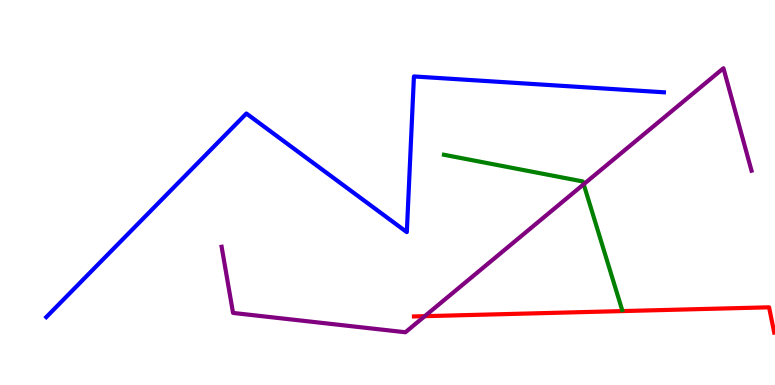[{'lines': ['blue', 'red'], 'intersections': []}, {'lines': ['green', 'red'], 'intersections': []}, {'lines': ['purple', 'red'], 'intersections': [{'x': 5.48, 'y': 1.79}]}, {'lines': ['blue', 'green'], 'intersections': []}, {'lines': ['blue', 'purple'], 'intersections': []}, {'lines': ['green', 'purple'], 'intersections': [{'x': 7.53, 'y': 5.21}]}]